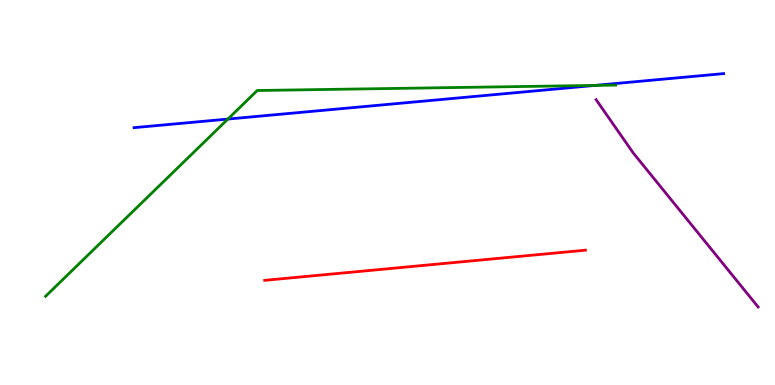[{'lines': ['blue', 'red'], 'intersections': []}, {'lines': ['green', 'red'], 'intersections': []}, {'lines': ['purple', 'red'], 'intersections': []}, {'lines': ['blue', 'green'], 'intersections': [{'x': 2.94, 'y': 6.91}, {'x': 7.68, 'y': 7.78}]}, {'lines': ['blue', 'purple'], 'intersections': []}, {'lines': ['green', 'purple'], 'intersections': []}]